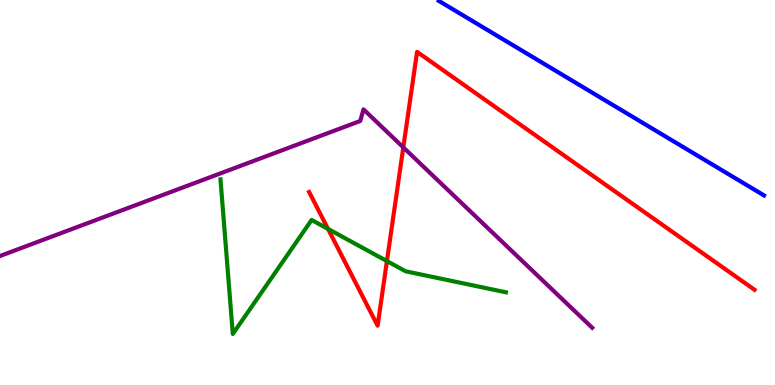[{'lines': ['blue', 'red'], 'intersections': []}, {'lines': ['green', 'red'], 'intersections': [{'x': 4.23, 'y': 4.05}, {'x': 4.99, 'y': 3.22}]}, {'lines': ['purple', 'red'], 'intersections': [{'x': 5.2, 'y': 6.17}]}, {'lines': ['blue', 'green'], 'intersections': []}, {'lines': ['blue', 'purple'], 'intersections': []}, {'lines': ['green', 'purple'], 'intersections': []}]